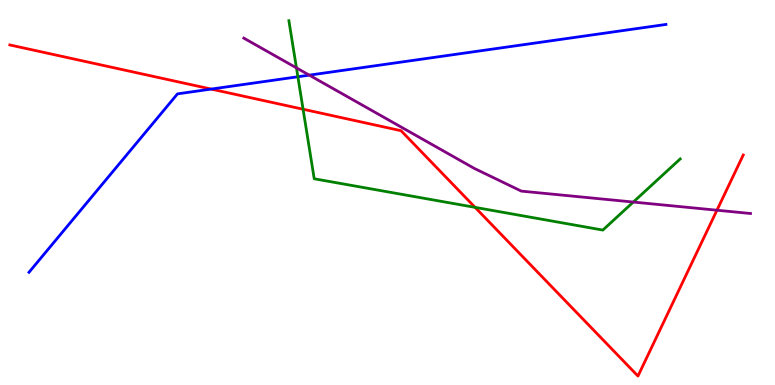[{'lines': ['blue', 'red'], 'intersections': [{'x': 2.72, 'y': 7.69}]}, {'lines': ['green', 'red'], 'intersections': [{'x': 3.91, 'y': 7.16}, {'x': 6.13, 'y': 4.61}]}, {'lines': ['purple', 'red'], 'intersections': [{'x': 9.25, 'y': 4.54}]}, {'lines': ['blue', 'green'], 'intersections': [{'x': 3.84, 'y': 8.01}]}, {'lines': ['blue', 'purple'], 'intersections': [{'x': 3.99, 'y': 8.05}]}, {'lines': ['green', 'purple'], 'intersections': [{'x': 3.83, 'y': 8.24}, {'x': 8.17, 'y': 4.75}]}]